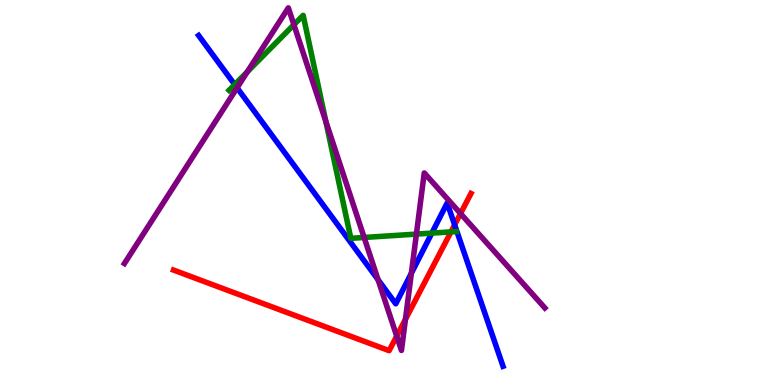[{'lines': ['blue', 'red'], 'intersections': [{'x': 5.87, 'y': 4.16}]}, {'lines': ['green', 'red'], 'intersections': [{'x': 5.82, 'y': 3.98}]}, {'lines': ['purple', 'red'], 'intersections': [{'x': 5.12, 'y': 1.27}, {'x': 5.23, 'y': 1.71}, {'x': 5.94, 'y': 4.45}]}, {'lines': ['blue', 'green'], 'intersections': [{'x': 3.03, 'y': 7.8}, {'x': 5.57, 'y': 3.95}]}, {'lines': ['blue', 'purple'], 'intersections': [{'x': 3.06, 'y': 7.72}, {'x': 4.88, 'y': 2.73}, {'x': 5.31, 'y': 2.9}]}, {'lines': ['green', 'purple'], 'intersections': [{'x': 3.19, 'y': 8.13}, {'x': 3.79, 'y': 9.36}, {'x': 4.2, 'y': 6.84}, {'x': 4.7, 'y': 3.83}, {'x': 5.37, 'y': 3.92}]}]